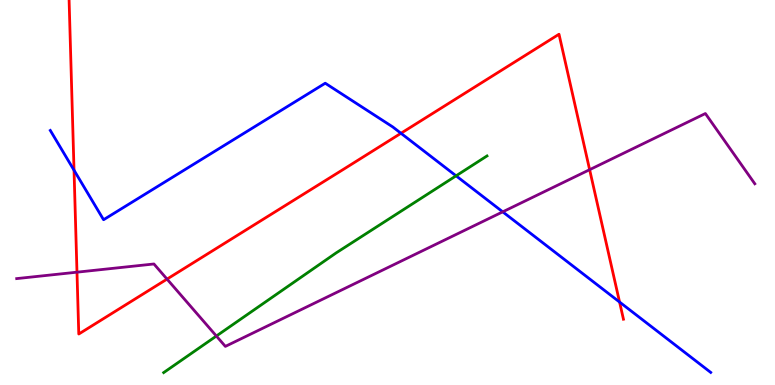[{'lines': ['blue', 'red'], 'intersections': [{'x': 0.955, 'y': 5.58}, {'x': 5.17, 'y': 6.54}, {'x': 7.99, 'y': 2.15}]}, {'lines': ['green', 'red'], 'intersections': []}, {'lines': ['purple', 'red'], 'intersections': [{'x': 0.993, 'y': 2.93}, {'x': 2.16, 'y': 2.75}, {'x': 7.61, 'y': 5.59}]}, {'lines': ['blue', 'green'], 'intersections': [{'x': 5.88, 'y': 5.43}]}, {'lines': ['blue', 'purple'], 'intersections': [{'x': 6.49, 'y': 4.5}]}, {'lines': ['green', 'purple'], 'intersections': [{'x': 2.79, 'y': 1.27}]}]